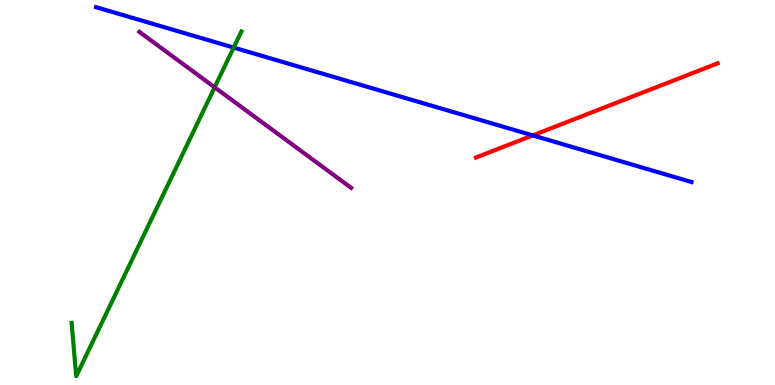[{'lines': ['blue', 'red'], 'intersections': [{'x': 6.87, 'y': 6.48}]}, {'lines': ['green', 'red'], 'intersections': []}, {'lines': ['purple', 'red'], 'intersections': []}, {'lines': ['blue', 'green'], 'intersections': [{'x': 3.02, 'y': 8.76}]}, {'lines': ['blue', 'purple'], 'intersections': []}, {'lines': ['green', 'purple'], 'intersections': [{'x': 2.77, 'y': 7.73}]}]